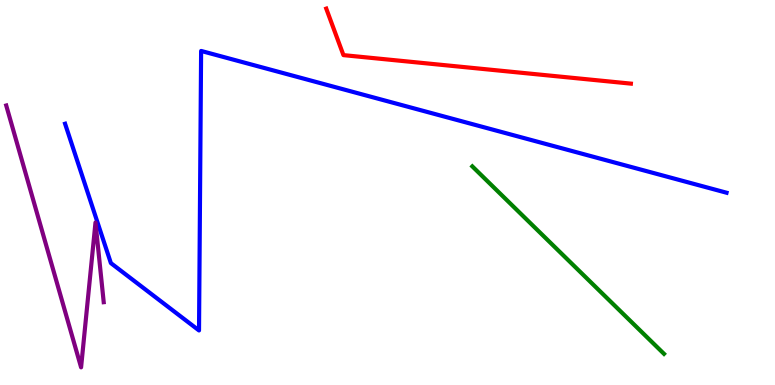[{'lines': ['blue', 'red'], 'intersections': []}, {'lines': ['green', 'red'], 'intersections': []}, {'lines': ['purple', 'red'], 'intersections': []}, {'lines': ['blue', 'green'], 'intersections': []}, {'lines': ['blue', 'purple'], 'intersections': []}, {'lines': ['green', 'purple'], 'intersections': []}]